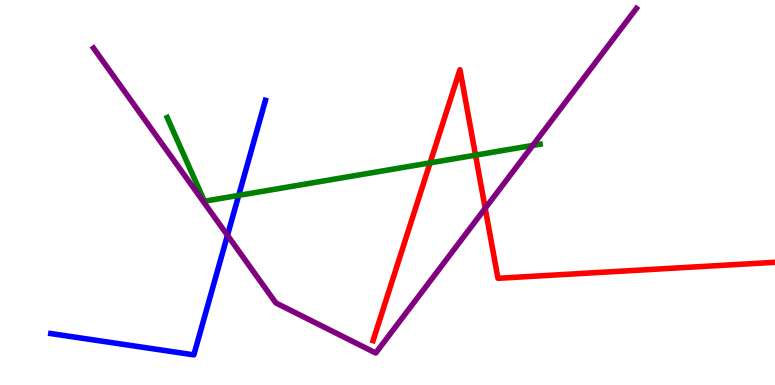[{'lines': ['blue', 'red'], 'intersections': []}, {'lines': ['green', 'red'], 'intersections': [{'x': 5.55, 'y': 5.77}, {'x': 6.14, 'y': 5.97}]}, {'lines': ['purple', 'red'], 'intersections': [{'x': 6.26, 'y': 4.59}]}, {'lines': ['blue', 'green'], 'intersections': [{'x': 3.08, 'y': 4.92}]}, {'lines': ['blue', 'purple'], 'intersections': [{'x': 2.94, 'y': 3.89}]}, {'lines': ['green', 'purple'], 'intersections': [{'x': 6.87, 'y': 6.22}]}]